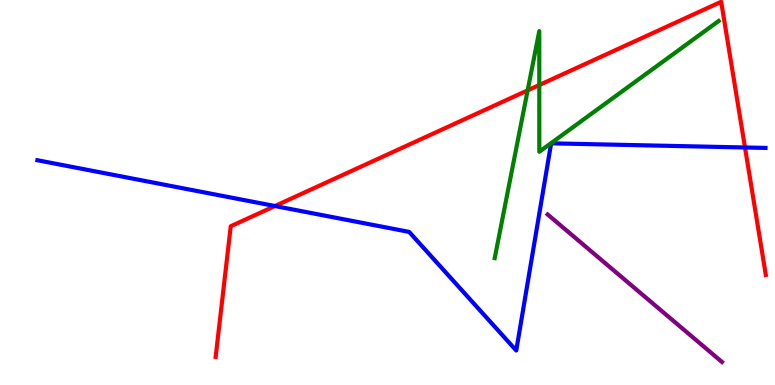[{'lines': ['blue', 'red'], 'intersections': [{'x': 3.55, 'y': 4.65}, {'x': 9.61, 'y': 6.17}]}, {'lines': ['green', 'red'], 'intersections': [{'x': 6.81, 'y': 7.65}, {'x': 6.96, 'y': 7.79}]}, {'lines': ['purple', 'red'], 'intersections': []}, {'lines': ['blue', 'green'], 'intersections': []}, {'lines': ['blue', 'purple'], 'intersections': []}, {'lines': ['green', 'purple'], 'intersections': []}]